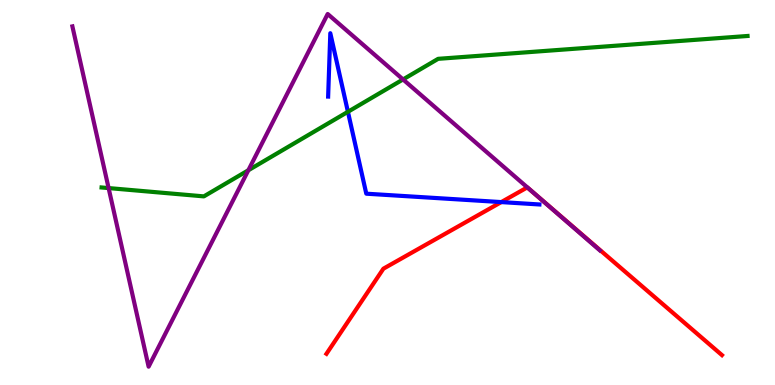[{'lines': ['blue', 'red'], 'intersections': [{'x': 6.47, 'y': 4.75}]}, {'lines': ['green', 'red'], 'intersections': []}, {'lines': ['purple', 'red'], 'intersections': [{'x': 6.89, 'y': 4.99}]}, {'lines': ['blue', 'green'], 'intersections': [{'x': 4.49, 'y': 7.1}]}, {'lines': ['blue', 'purple'], 'intersections': []}, {'lines': ['green', 'purple'], 'intersections': [{'x': 1.4, 'y': 5.11}, {'x': 3.2, 'y': 5.58}, {'x': 5.2, 'y': 7.94}]}]